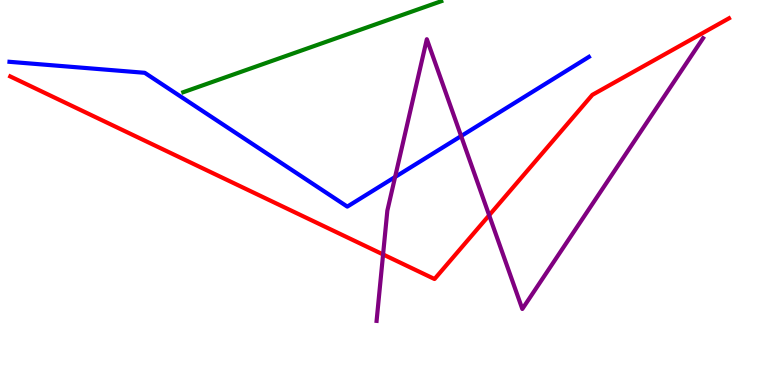[{'lines': ['blue', 'red'], 'intersections': []}, {'lines': ['green', 'red'], 'intersections': []}, {'lines': ['purple', 'red'], 'intersections': [{'x': 4.94, 'y': 3.39}, {'x': 6.31, 'y': 4.41}]}, {'lines': ['blue', 'green'], 'intersections': []}, {'lines': ['blue', 'purple'], 'intersections': [{'x': 5.1, 'y': 5.4}, {'x': 5.95, 'y': 6.47}]}, {'lines': ['green', 'purple'], 'intersections': []}]